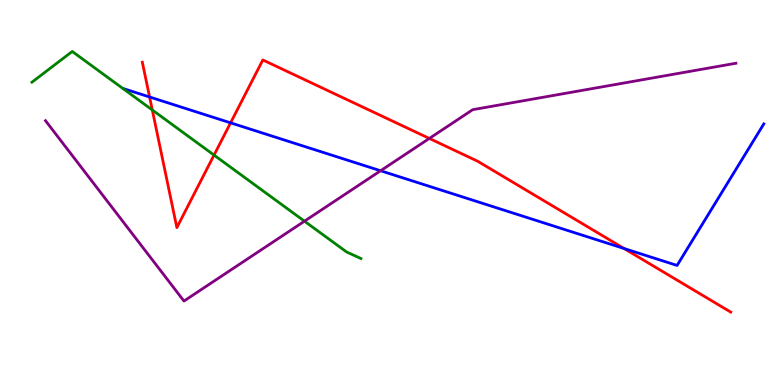[{'lines': ['blue', 'red'], 'intersections': [{'x': 1.93, 'y': 7.48}, {'x': 2.98, 'y': 6.81}, {'x': 8.05, 'y': 3.55}]}, {'lines': ['green', 'red'], 'intersections': [{'x': 1.97, 'y': 7.14}, {'x': 2.76, 'y': 5.97}]}, {'lines': ['purple', 'red'], 'intersections': [{'x': 5.54, 'y': 6.4}]}, {'lines': ['blue', 'green'], 'intersections': []}, {'lines': ['blue', 'purple'], 'intersections': [{'x': 4.91, 'y': 5.56}]}, {'lines': ['green', 'purple'], 'intersections': [{'x': 3.93, 'y': 4.25}]}]